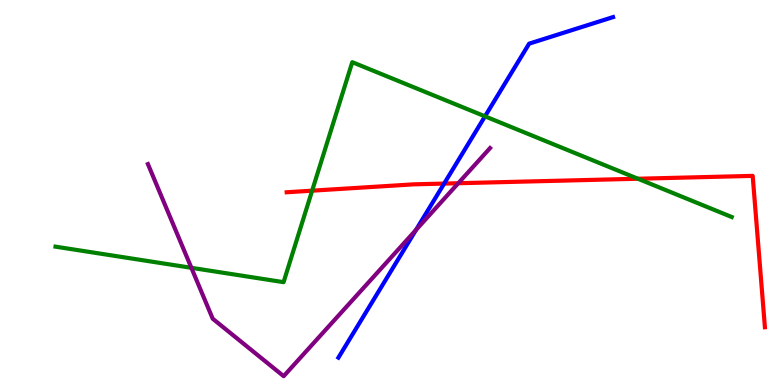[{'lines': ['blue', 'red'], 'intersections': [{'x': 5.73, 'y': 5.23}]}, {'lines': ['green', 'red'], 'intersections': [{'x': 4.03, 'y': 5.05}, {'x': 8.23, 'y': 5.36}]}, {'lines': ['purple', 'red'], 'intersections': [{'x': 5.91, 'y': 5.24}]}, {'lines': ['blue', 'green'], 'intersections': [{'x': 6.26, 'y': 6.98}]}, {'lines': ['blue', 'purple'], 'intersections': [{'x': 5.37, 'y': 4.03}]}, {'lines': ['green', 'purple'], 'intersections': [{'x': 2.47, 'y': 3.04}]}]